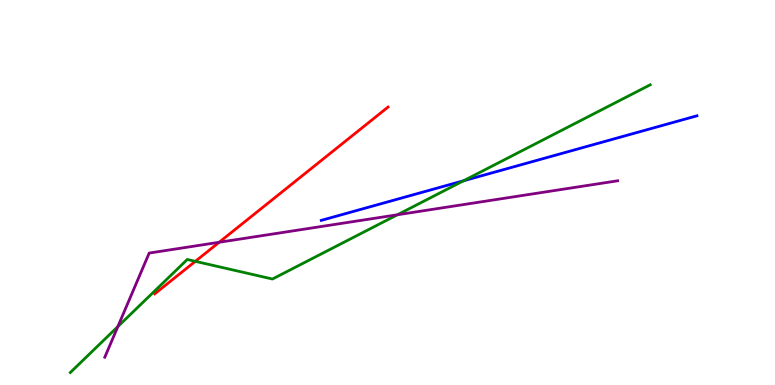[{'lines': ['blue', 'red'], 'intersections': []}, {'lines': ['green', 'red'], 'intersections': [{'x': 2.52, 'y': 3.21}]}, {'lines': ['purple', 'red'], 'intersections': [{'x': 2.83, 'y': 3.71}]}, {'lines': ['blue', 'green'], 'intersections': [{'x': 5.98, 'y': 5.3}]}, {'lines': ['blue', 'purple'], 'intersections': []}, {'lines': ['green', 'purple'], 'intersections': [{'x': 1.52, 'y': 1.52}, {'x': 5.13, 'y': 4.42}]}]